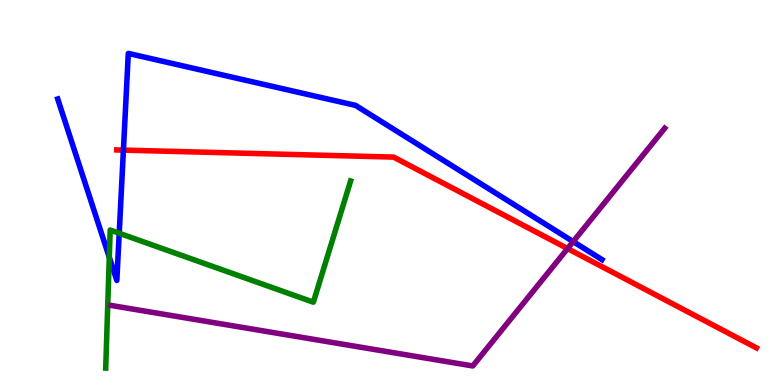[{'lines': ['blue', 'red'], 'intersections': [{'x': 1.59, 'y': 6.1}]}, {'lines': ['green', 'red'], 'intersections': []}, {'lines': ['purple', 'red'], 'intersections': [{'x': 7.32, 'y': 3.54}]}, {'lines': ['blue', 'green'], 'intersections': [{'x': 1.41, 'y': 3.32}, {'x': 1.54, 'y': 3.94}]}, {'lines': ['blue', 'purple'], 'intersections': [{'x': 7.4, 'y': 3.72}]}, {'lines': ['green', 'purple'], 'intersections': []}]